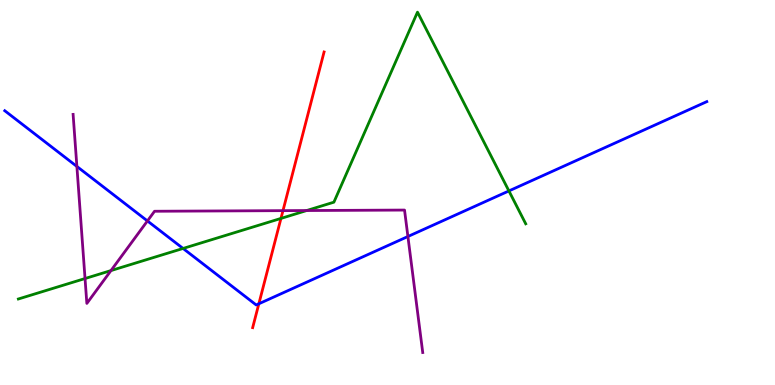[{'lines': ['blue', 'red'], 'intersections': [{'x': 3.34, 'y': 2.11}]}, {'lines': ['green', 'red'], 'intersections': [{'x': 3.63, 'y': 4.33}]}, {'lines': ['purple', 'red'], 'intersections': [{'x': 3.65, 'y': 4.53}]}, {'lines': ['blue', 'green'], 'intersections': [{'x': 2.36, 'y': 3.55}, {'x': 6.57, 'y': 5.04}]}, {'lines': ['blue', 'purple'], 'intersections': [{'x': 0.992, 'y': 5.68}, {'x': 1.9, 'y': 4.26}, {'x': 5.26, 'y': 3.86}]}, {'lines': ['green', 'purple'], 'intersections': [{'x': 1.1, 'y': 2.77}, {'x': 1.43, 'y': 2.97}, {'x': 3.96, 'y': 4.53}]}]